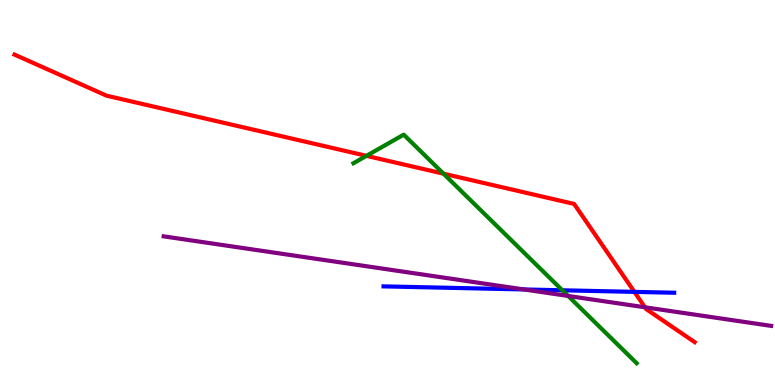[{'lines': ['blue', 'red'], 'intersections': [{'x': 8.19, 'y': 2.42}]}, {'lines': ['green', 'red'], 'intersections': [{'x': 4.73, 'y': 5.95}, {'x': 5.72, 'y': 5.49}]}, {'lines': ['purple', 'red'], 'intersections': [{'x': 8.32, 'y': 2.02}]}, {'lines': ['blue', 'green'], 'intersections': [{'x': 7.26, 'y': 2.46}]}, {'lines': ['blue', 'purple'], 'intersections': [{'x': 6.76, 'y': 2.48}]}, {'lines': ['green', 'purple'], 'intersections': [{'x': 7.33, 'y': 2.31}]}]